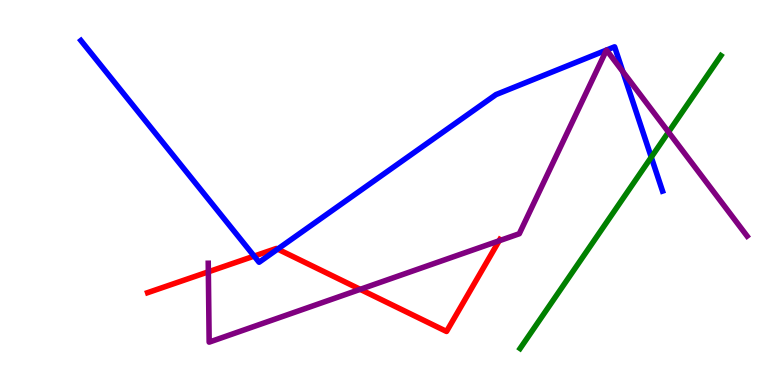[{'lines': ['blue', 'red'], 'intersections': [{'x': 3.28, 'y': 3.35}, {'x': 3.58, 'y': 3.53}]}, {'lines': ['green', 'red'], 'intersections': []}, {'lines': ['purple', 'red'], 'intersections': [{'x': 2.69, 'y': 2.94}, {'x': 4.65, 'y': 2.48}, {'x': 6.44, 'y': 3.75}]}, {'lines': ['blue', 'green'], 'intersections': [{'x': 8.4, 'y': 5.92}]}, {'lines': ['blue', 'purple'], 'intersections': [{'x': 7.83, 'y': 8.7}, {'x': 7.83, 'y': 8.7}, {'x': 8.04, 'y': 8.14}]}, {'lines': ['green', 'purple'], 'intersections': [{'x': 8.63, 'y': 6.57}]}]